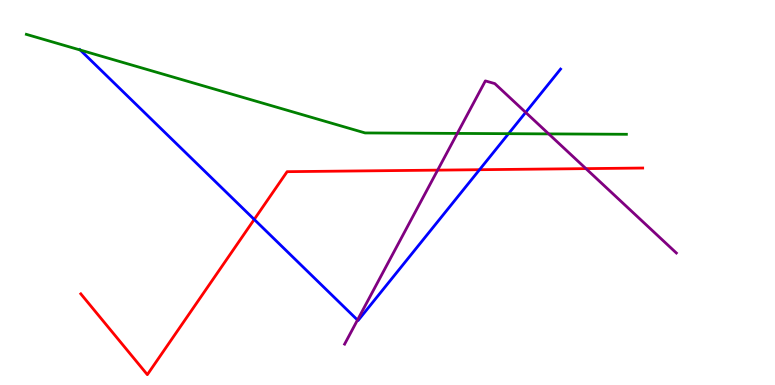[{'lines': ['blue', 'red'], 'intersections': [{'x': 3.28, 'y': 4.3}, {'x': 6.19, 'y': 5.59}]}, {'lines': ['green', 'red'], 'intersections': []}, {'lines': ['purple', 'red'], 'intersections': [{'x': 5.65, 'y': 5.58}, {'x': 7.56, 'y': 5.62}]}, {'lines': ['blue', 'green'], 'intersections': [{'x': 1.04, 'y': 8.7}, {'x': 6.56, 'y': 6.53}]}, {'lines': ['blue', 'purple'], 'intersections': [{'x': 4.61, 'y': 1.69}, {'x': 6.78, 'y': 7.08}]}, {'lines': ['green', 'purple'], 'intersections': [{'x': 5.9, 'y': 6.53}, {'x': 7.08, 'y': 6.52}]}]